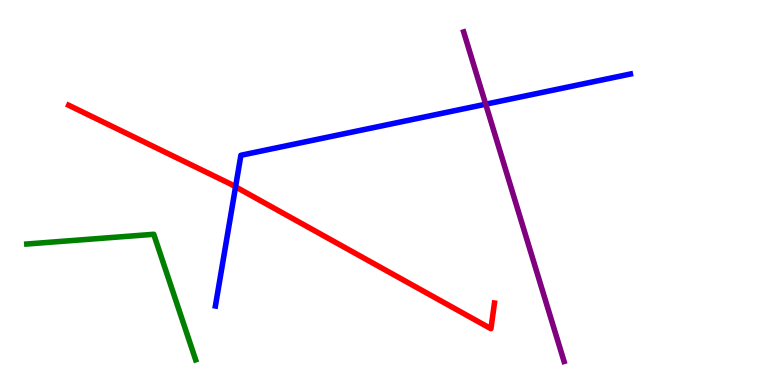[{'lines': ['blue', 'red'], 'intersections': [{'x': 3.04, 'y': 5.15}]}, {'lines': ['green', 'red'], 'intersections': []}, {'lines': ['purple', 'red'], 'intersections': []}, {'lines': ['blue', 'green'], 'intersections': []}, {'lines': ['blue', 'purple'], 'intersections': [{'x': 6.27, 'y': 7.29}]}, {'lines': ['green', 'purple'], 'intersections': []}]